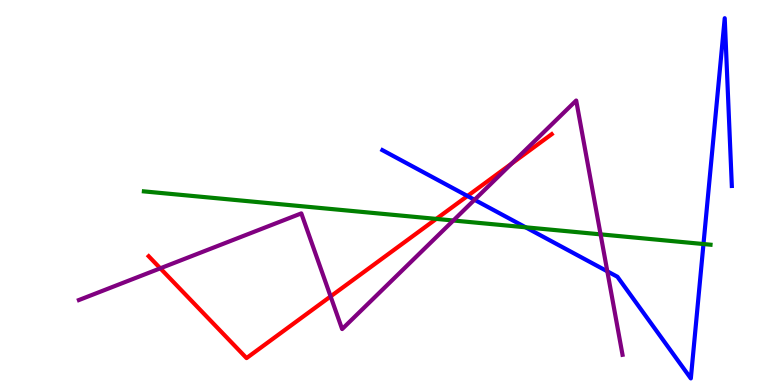[{'lines': ['blue', 'red'], 'intersections': [{'x': 6.03, 'y': 4.91}]}, {'lines': ['green', 'red'], 'intersections': [{'x': 5.63, 'y': 4.31}]}, {'lines': ['purple', 'red'], 'intersections': [{'x': 2.07, 'y': 3.03}, {'x': 4.27, 'y': 2.3}, {'x': 6.6, 'y': 5.75}]}, {'lines': ['blue', 'green'], 'intersections': [{'x': 6.78, 'y': 4.1}, {'x': 9.08, 'y': 3.66}]}, {'lines': ['blue', 'purple'], 'intersections': [{'x': 6.12, 'y': 4.81}, {'x': 7.84, 'y': 2.95}]}, {'lines': ['green', 'purple'], 'intersections': [{'x': 5.85, 'y': 4.27}, {'x': 7.75, 'y': 3.91}]}]